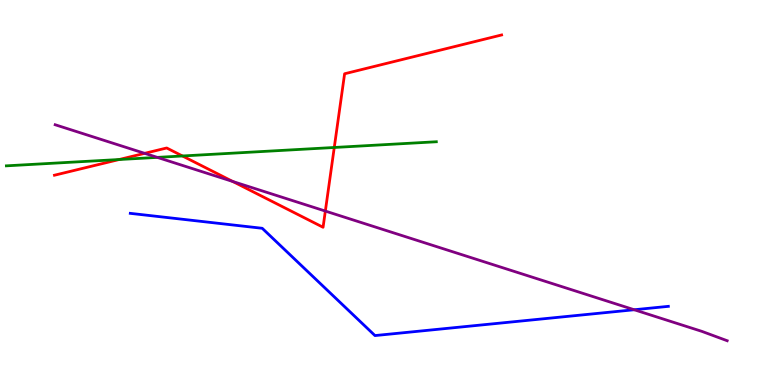[{'lines': ['blue', 'red'], 'intersections': []}, {'lines': ['green', 'red'], 'intersections': [{'x': 1.54, 'y': 5.86}, {'x': 2.35, 'y': 5.95}, {'x': 4.31, 'y': 6.17}]}, {'lines': ['purple', 'red'], 'intersections': [{'x': 1.87, 'y': 6.02}, {'x': 3.0, 'y': 5.29}, {'x': 4.2, 'y': 4.52}]}, {'lines': ['blue', 'green'], 'intersections': []}, {'lines': ['blue', 'purple'], 'intersections': [{'x': 8.18, 'y': 1.95}]}, {'lines': ['green', 'purple'], 'intersections': [{'x': 2.03, 'y': 5.91}]}]